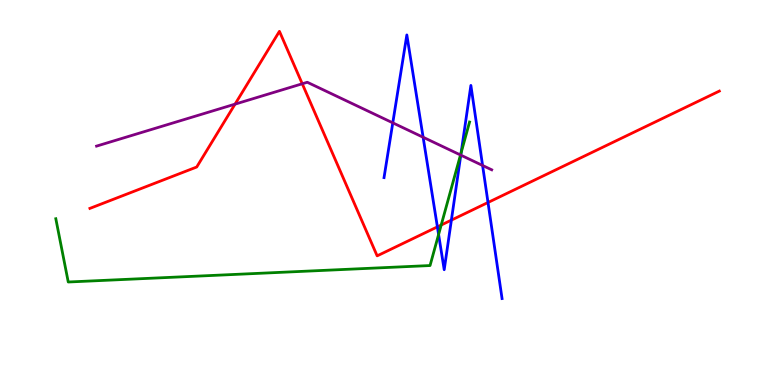[{'lines': ['blue', 'red'], 'intersections': [{'x': 5.64, 'y': 4.11}, {'x': 5.82, 'y': 4.28}, {'x': 6.3, 'y': 4.74}]}, {'lines': ['green', 'red'], 'intersections': [{'x': 5.69, 'y': 4.16}]}, {'lines': ['purple', 'red'], 'intersections': [{'x': 3.03, 'y': 7.3}, {'x': 3.9, 'y': 7.82}]}, {'lines': ['blue', 'green'], 'intersections': [{'x': 5.66, 'y': 3.91}, {'x': 5.95, 'y': 6.04}]}, {'lines': ['blue', 'purple'], 'intersections': [{'x': 5.07, 'y': 6.81}, {'x': 5.46, 'y': 6.44}, {'x': 5.95, 'y': 5.97}, {'x': 6.23, 'y': 5.7}]}, {'lines': ['green', 'purple'], 'intersections': [{'x': 5.94, 'y': 5.97}]}]